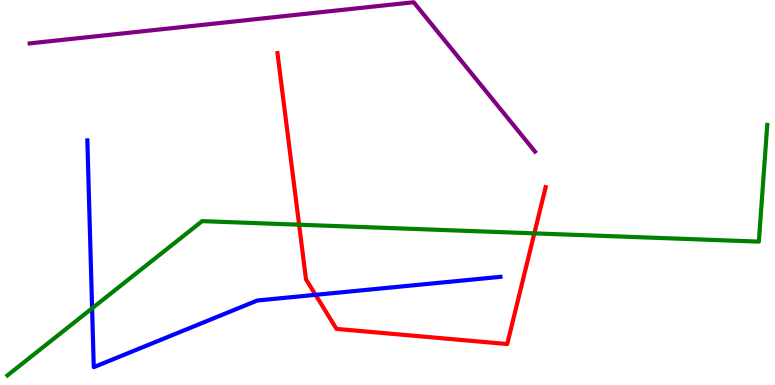[{'lines': ['blue', 'red'], 'intersections': [{'x': 4.07, 'y': 2.34}]}, {'lines': ['green', 'red'], 'intersections': [{'x': 3.86, 'y': 4.16}, {'x': 6.89, 'y': 3.94}]}, {'lines': ['purple', 'red'], 'intersections': []}, {'lines': ['blue', 'green'], 'intersections': [{'x': 1.19, 'y': 1.99}]}, {'lines': ['blue', 'purple'], 'intersections': []}, {'lines': ['green', 'purple'], 'intersections': []}]